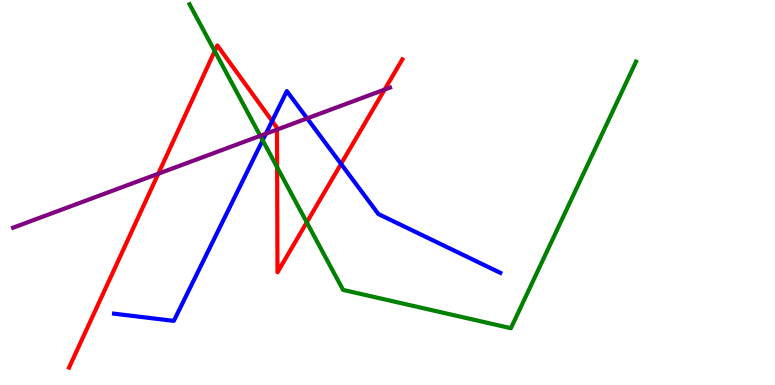[{'lines': ['blue', 'red'], 'intersections': [{'x': 3.51, 'y': 6.86}, {'x': 4.4, 'y': 5.74}]}, {'lines': ['green', 'red'], 'intersections': [{'x': 2.77, 'y': 8.67}, {'x': 3.58, 'y': 5.66}, {'x': 3.96, 'y': 4.22}]}, {'lines': ['purple', 'red'], 'intersections': [{'x': 2.04, 'y': 5.49}, {'x': 3.57, 'y': 6.63}, {'x': 4.96, 'y': 7.67}]}, {'lines': ['blue', 'green'], 'intersections': [{'x': 3.39, 'y': 6.36}]}, {'lines': ['blue', 'purple'], 'intersections': [{'x': 3.43, 'y': 6.53}, {'x': 3.96, 'y': 6.93}]}, {'lines': ['green', 'purple'], 'intersections': [{'x': 3.36, 'y': 6.47}]}]